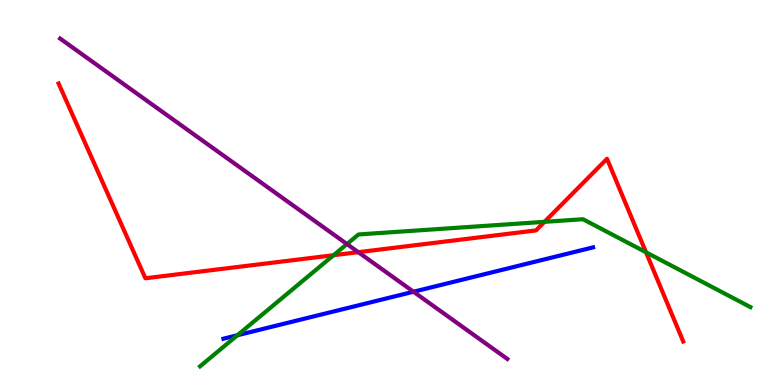[{'lines': ['blue', 'red'], 'intersections': []}, {'lines': ['green', 'red'], 'intersections': [{'x': 4.3, 'y': 3.37}, {'x': 7.03, 'y': 4.24}, {'x': 8.34, 'y': 3.45}]}, {'lines': ['purple', 'red'], 'intersections': [{'x': 4.62, 'y': 3.45}]}, {'lines': ['blue', 'green'], 'intersections': [{'x': 3.06, 'y': 1.29}]}, {'lines': ['blue', 'purple'], 'intersections': [{'x': 5.34, 'y': 2.42}]}, {'lines': ['green', 'purple'], 'intersections': [{'x': 4.48, 'y': 3.66}]}]